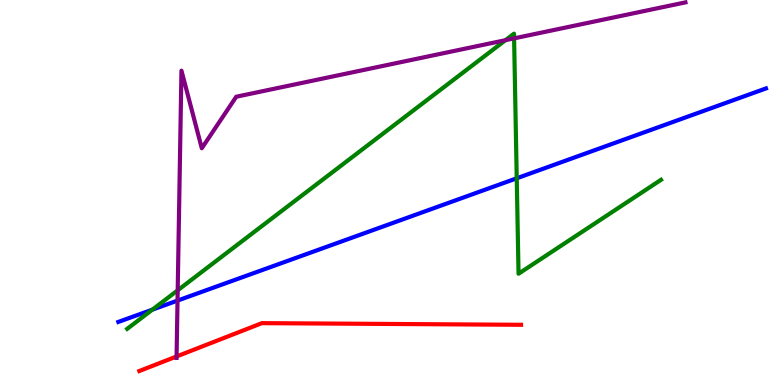[{'lines': ['blue', 'red'], 'intersections': []}, {'lines': ['green', 'red'], 'intersections': []}, {'lines': ['purple', 'red'], 'intersections': [{'x': 2.28, 'y': 0.741}]}, {'lines': ['blue', 'green'], 'intersections': [{'x': 1.97, 'y': 1.96}, {'x': 6.67, 'y': 5.37}]}, {'lines': ['blue', 'purple'], 'intersections': [{'x': 2.29, 'y': 2.19}]}, {'lines': ['green', 'purple'], 'intersections': [{'x': 2.29, 'y': 2.46}, {'x': 6.52, 'y': 8.96}, {'x': 6.63, 'y': 9.0}]}]